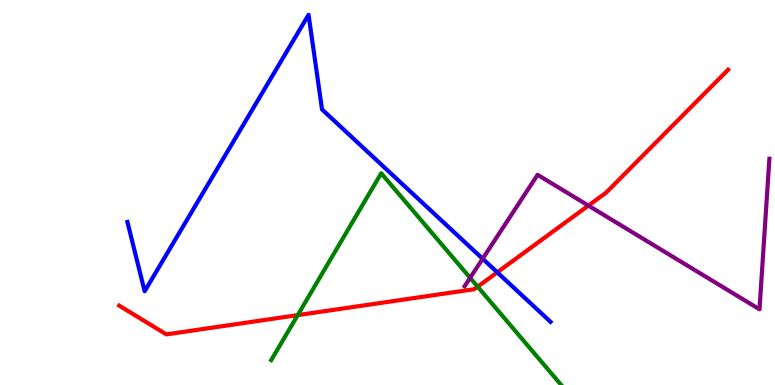[{'lines': ['blue', 'red'], 'intersections': [{'x': 6.42, 'y': 2.93}]}, {'lines': ['green', 'red'], 'intersections': [{'x': 3.84, 'y': 1.82}, {'x': 6.16, 'y': 2.55}]}, {'lines': ['purple', 'red'], 'intersections': [{'x': 7.59, 'y': 4.66}]}, {'lines': ['blue', 'green'], 'intersections': []}, {'lines': ['blue', 'purple'], 'intersections': [{'x': 6.23, 'y': 3.28}]}, {'lines': ['green', 'purple'], 'intersections': [{'x': 6.07, 'y': 2.78}]}]